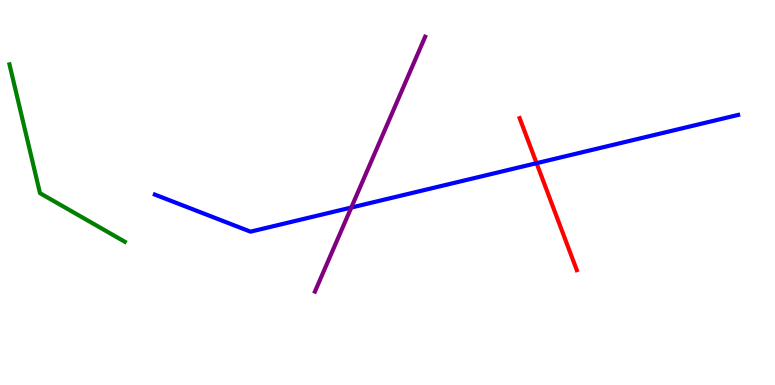[{'lines': ['blue', 'red'], 'intersections': [{'x': 6.92, 'y': 5.76}]}, {'lines': ['green', 'red'], 'intersections': []}, {'lines': ['purple', 'red'], 'intersections': []}, {'lines': ['blue', 'green'], 'intersections': []}, {'lines': ['blue', 'purple'], 'intersections': [{'x': 4.53, 'y': 4.61}]}, {'lines': ['green', 'purple'], 'intersections': []}]